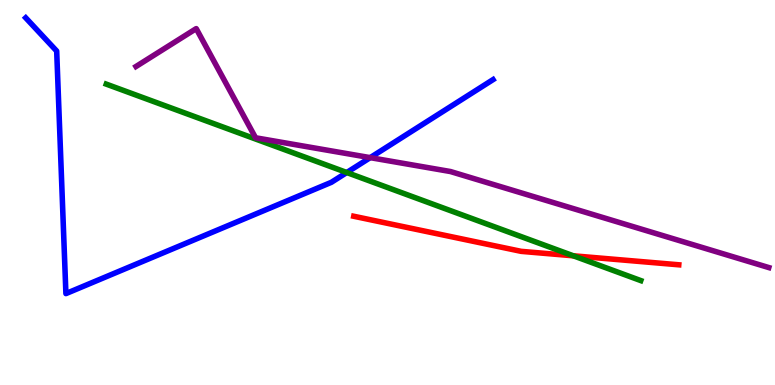[{'lines': ['blue', 'red'], 'intersections': []}, {'lines': ['green', 'red'], 'intersections': [{'x': 7.4, 'y': 3.36}]}, {'lines': ['purple', 'red'], 'intersections': []}, {'lines': ['blue', 'green'], 'intersections': [{'x': 4.47, 'y': 5.52}]}, {'lines': ['blue', 'purple'], 'intersections': [{'x': 4.78, 'y': 5.91}]}, {'lines': ['green', 'purple'], 'intersections': []}]